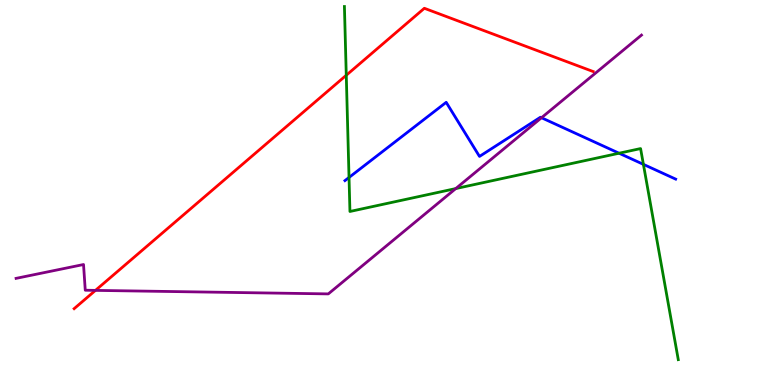[{'lines': ['blue', 'red'], 'intersections': []}, {'lines': ['green', 'red'], 'intersections': [{'x': 4.47, 'y': 8.05}]}, {'lines': ['purple', 'red'], 'intersections': [{'x': 1.23, 'y': 2.46}]}, {'lines': ['blue', 'green'], 'intersections': [{'x': 4.5, 'y': 5.39}, {'x': 7.99, 'y': 6.02}, {'x': 8.3, 'y': 5.73}]}, {'lines': ['blue', 'purple'], 'intersections': [{'x': 6.99, 'y': 6.94}]}, {'lines': ['green', 'purple'], 'intersections': [{'x': 5.88, 'y': 5.1}]}]